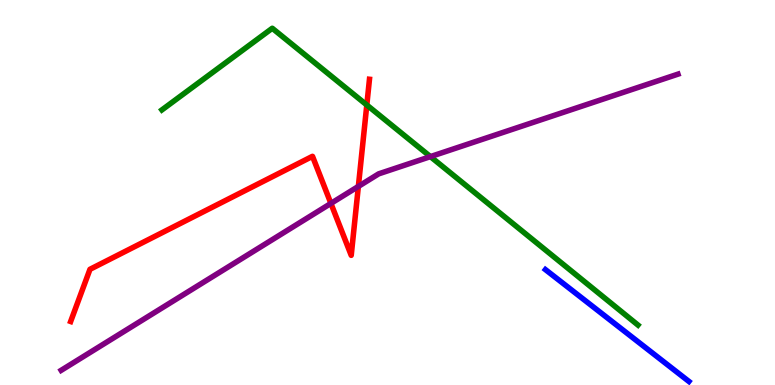[{'lines': ['blue', 'red'], 'intersections': []}, {'lines': ['green', 'red'], 'intersections': [{'x': 4.73, 'y': 7.27}]}, {'lines': ['purple', 'red'], 'intersections': [{'x': 4.27, 'y': 4.72}, {'x': 4.62, 'y': 5.16}]}, {'lines': ['blue', 'green'], 'intersections': []}, {'lines': ['blue', 'purple'], 'intersections': []}, {'lines': ['green', 'purple'], 'intersections': [{'x': 5.55, 'y': 5.93}]}]